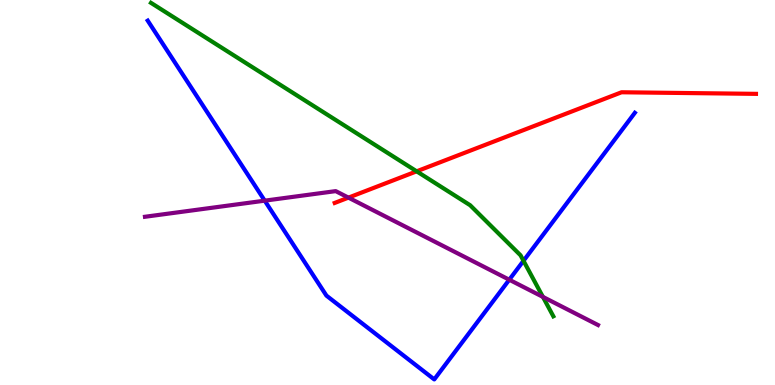[{'lines': ['blue', 'red'], 'intersections': []}, {'lines': ['green', 'red'], 'intersections': [{'x': 5.38, 'y': 5.55}]}, {'lines': ['purple', 'red'], 'intersections': [{'x': 4.5, 'y': 4.87}]}, {'lines': ['blue', 'green'], 'intersections': [{'x': 6.75, 'y': 3.23}]}, {'lines': ['blue', 'purple'], 'intersections': [{'x': 3.42, 'y': 4.79}, {'x': 6.57, 'y': 2.73}]}, {'lines': ['green', 'purple'], 'intersections': [{'x': 7.01, 'y': 2.29}]}]